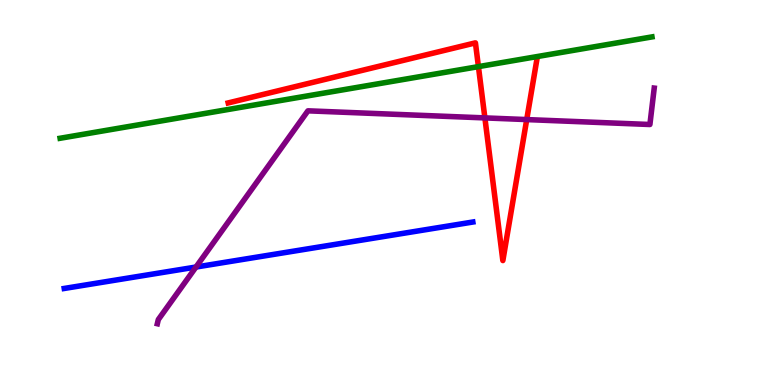[{'lines': ['blue', 'red'], 'intersections': []}, {'lines': ['green', 'red'], 'intersections': [{'x': 6.17, 'y': 8.27}]}, {'lines': ['purple', 'red'], 'intersections': [{'x': 6.26, 'y': 6.94}, {'x': 6.8, 'y': 6.89}]}, {'lines': ['blue', 'green'], 'intersections': []}, {'lines': ['blue', 'purple'], 'intersections': [{'x': 2.53, 'y': 3.06}]}, {'lines': ['green', 'purple'], 'intersections': []}]